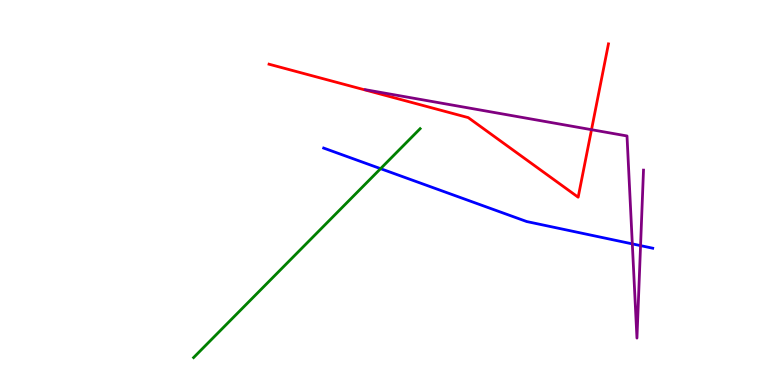[{'lines': ['blue', 'red'], 'intersections': []}, {'lines': ['green', 'red'], 'intersections': []}, {'lines': ['purple', 'red'], 'intersections': [{'x': 7.63, 'y': 6.63}]}, {'lines': ['blue', 'green'], 'intersections': [{'x': 4.91, 'y': 5.62}]}, {'lines': ['blue', 'purple'], 'intersections': [{'x': 8.16, 'y': 3.67}, {'x': 8.27, 'y': 3.62}]}, {'lines': ['green', 'purple'], 'intersections': []}]